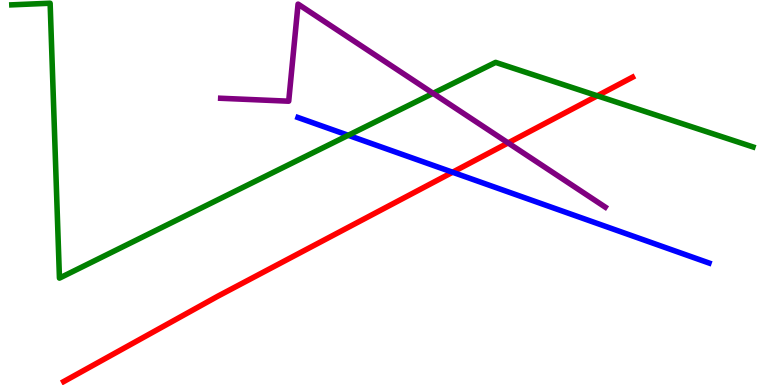[{'lines': ['blue', 'red'], 'intersections': [{'x': 5.84, 'y': 5.53}]}, {'lines': ['green', 'red'], 'intersections': [{'x': 7.71, 'y': 7.51}]}, {'lines': ['purple', 'red'], 'intersections': [{'x': 6.56, 'y': 6.29}]}, {'lines': ['blue', 'green'], 'intersections': [{'x': 4.49, 'y': 6.49}]}, {'lines': ['blue', 'purple'], 'intersections': []}, {'lines': ['green', 'purple'], 'intersections': [{'x': 5.59, 'y': 7.58}]}]